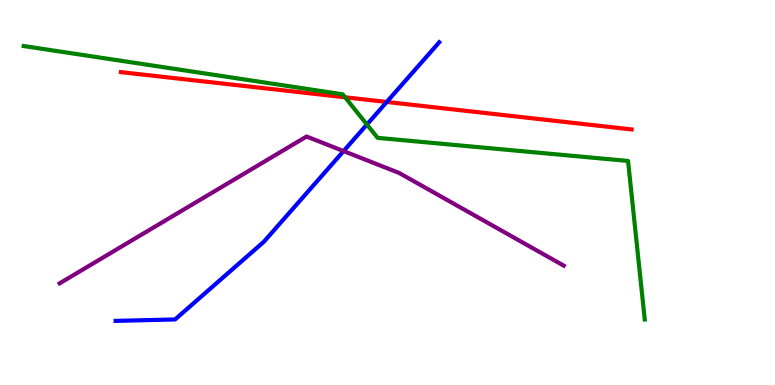[{'lines': ['blue', 'red'], 'intersections': [{'x': 4.99, 'y': 7.35}]}, {'lines': ['green', 'red'], 'intersections': [{'x': 4.45, 'y': 7.47}]}, {'lines': ['purple', 'red'], 'intersections': []}, {'lines': ['blue', 'green'], 'intersections': [{'x': 4.73, 'y': 6.77}]}, {'lines': ['blue', 'purple'], 'intersections': [{'x': 4.43, 'y': 6.08}]}, {'lines': ['green', 'purple'], 'intersections': []}]